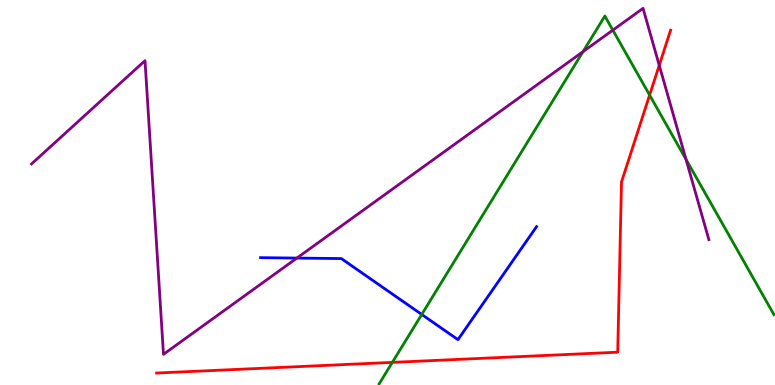[{'lines': ['blue', 'red'], 'intersections': []}, {'lines': ['green', 'red'], 'intersections': [{'x': 5.06, 'y': 0.588}, {'x': 8.38, 'y': 7.53}]}, {'lines': ['purple', 'red'], 'intersections': [{'x': 8.51, 'y': 8.3}]}, {'lines': ['blue', 'green'], 'intersections': [{'x': 5.44, 'y': 1.83}]}, {'lines': ['blue', 'purple'], 'intersections': [{'x': 3.83, 'y': 3.3}]}, {'lines': ['green', 'purple'], 'intersections': [{'x': 7.52, 'y': 8.66}, {'x': 7.91, 'y': 9.22}, {'x': 8.85, 'y': 5.86}]}]